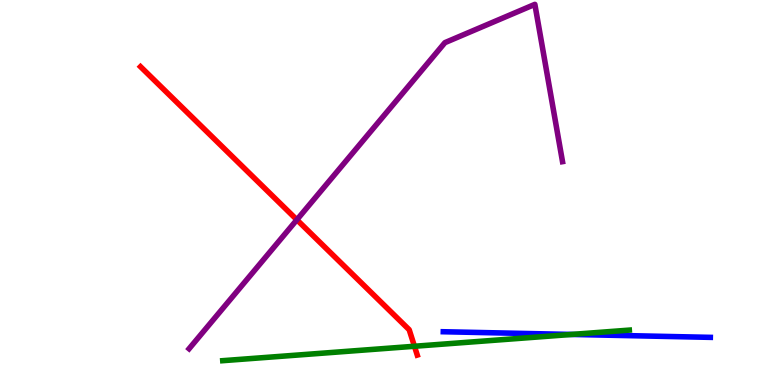[{'lines': ['blue', 'red'], 'intersections': []}, {'lines': ['green', 'red'], 'intersections': [{'x': 5.35, 'y': 1.01}]}, {'lines': ['purple', 'red'], 'intersections': [{'x': 3.83, 'y': 4.29}]}, {'lines': ['blue', 'green'], 'intersections': [{'x': 7.38, 'y': 1.31}]}, {'lines': ['blue', 'purple'], 'intersections': []}, {'lines': ['green', 'purple'], 'intersections': []}]